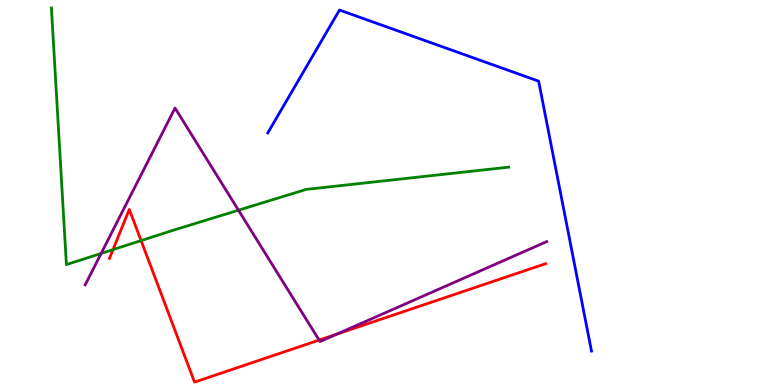[{'lines': ['blue', 'red'], 'intersections': []}, {'lines': ['green', 'red'], 'intersections': [{'x': 1.46, 'y': 3.52}, {'x': 1.82, 'y': 3.75}]}, {'lines': ['purple', 'red'], 'intersections': [{'x': 4.12, 'y': 1.17}, {'x': 4.35, 'y': 1.32}]}, {'lines': ['blue', 'green'], 'intersections': []}, {'lines': ['blue', 'purple'], 'intersections': []}, {'lines': ['green', 'purple'], 'intersections': [{'x': 1.31, 'y': 3.42}, {'x': 3.08, 'y': 4.54}]}]